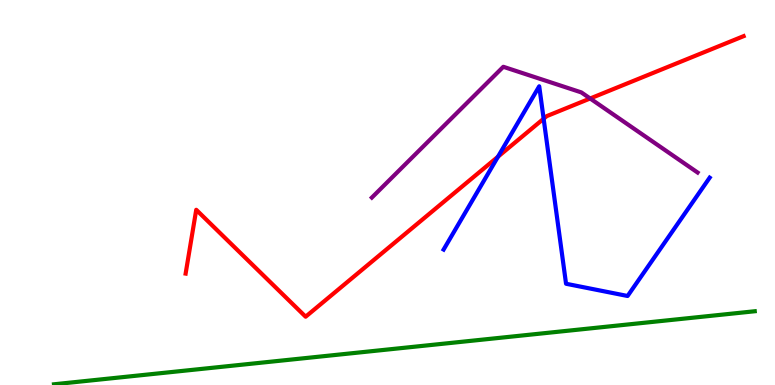[{'lines': ['blue', 'red'], 'intersections': [{'x': 6.43, 'y': 5.93}, {'x': 7.01, 'y': 6.92}]}, {'lines': ['green', 'red'], 'intersections': []}, {'lines': ['purple', 'red'], 'intersections': [{'x': 7.61, 'y': 7.44}]}, {'lines': ['blue', 'green'], 'intersections': []}, {'lines': ['blue', 'purple'], 'intersections': []}, {'lines': ['green', 'purple'], 'intersections': []}]